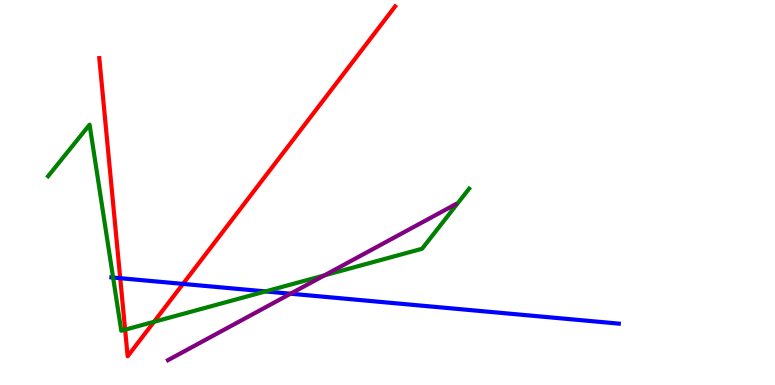[{'lines': ['blue', 'red'], 'intersections': [{'x': 1.55, 'y': 2.77}, {'x': 2.36, 'y': 2.63}]}, {'lines': ['green', 'red'], 'intersections': [{'x': 1.61, 'y': 1.44}, {'x': 1.99, 'y': 1.64}]}, {'lines': ['purple', 'red'], 'intersections': []}, {'lines': ['blue', 'green'], 'intersections': [{'x': 1.46, 'y': 2.79}, {'x': 3.43, 'y': 2.43}]}, {'lines': ['blue', 'purple'], 'intersections': [{'x': 3.75, 'y': 2.37}]}, {'lines': ['green', 'purple'], 'intersections': [{'x': 4.19, 'y': 2.85}]}]